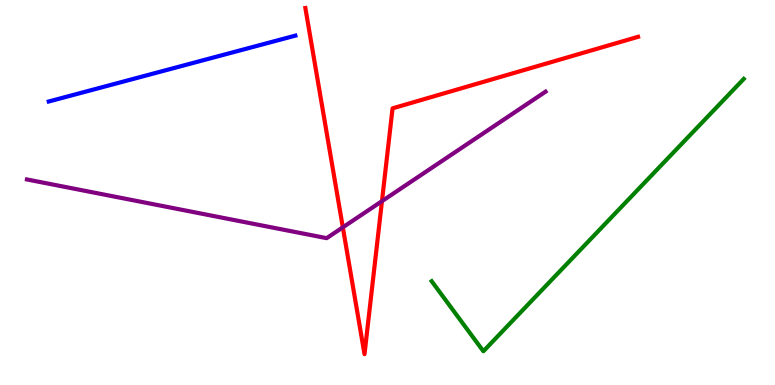[{'lines': ['blue', 'red'], 'intersections': []}, {'lines': ['green', 'red'], 'intersections': []}, {'lines': ['purple', 'red'], 'intersections': [{'x': 4.42, 'y': 4.09}, {'x': 4.93, 'y': 4.78}]}, {'lines': ['blue', 'green'], 'intersections': []}, {'lines': ['blue', 'purple'], 'intersections': []}, {'lines': ['green', 'purple'], 'intersections': []}]